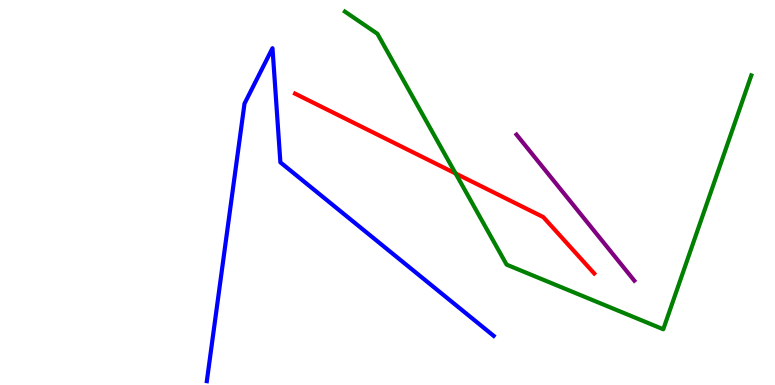[{'lines': ['blue', 'red'], 'intersections': []}, {'lines': ['green', 'red'], 'intersections': [{'x': 5.88, 'y': 5.49}]}, {'lines': ['purple', 'red'], 'intersections': []}, {'lines': ['blue', 'green'], 'intersections': []}, {'lines': ['blue', 'purple'], 'intersections': []}, {'lines': ['green', 'purple'], 'intersections': []}]